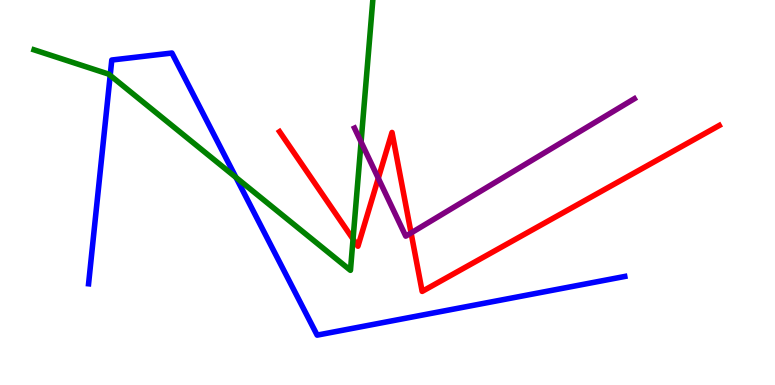[{'lines': ['blue', 'red'], 'intersections': []}, {'lines': ['green', 'red'], 'intersections': [{'x': 4.56, 'y': 3.79}]}, {'lines': ['purple', 'red'], 'intersections': [{'x': 4.88, 'y': 5.37}, {'x': 5.3, 'y': 3.95}]}, {'lines': ['blue', 'green'], 'intersections': [{'x': 1.42, 'y': 8.04}, {'x': 3.04, 'y': 5.39}]}, {'lines': ['blue', 'purple'], 'intersections': []}, {'lines': ['green', 'purple'], 'intersections': [{'x': 4.66, 'y': 6.31}]}]